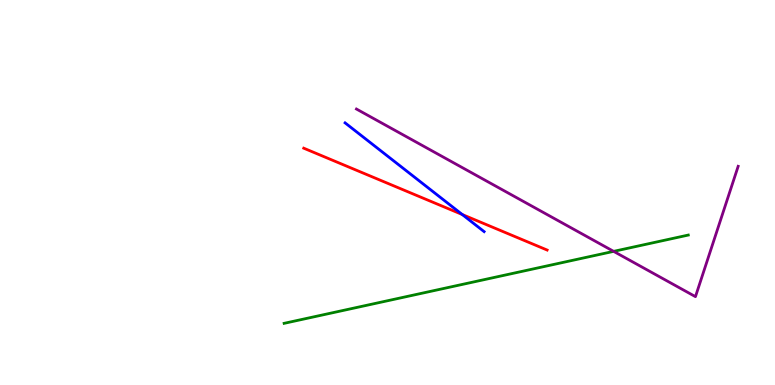[{'lines': ['blue', 'red'], 'intersections': [{'x': 5.96, 'y': 4.43}]}, {'lines': ['green', 'red'], 'intersections': []}, {'lines': ['purple', 'red'], 'intersections': []}, {'lines': ['blue', 'green'], 'intersections': []}, {'lines': ['blue', 'purple'], 'intersections': []}, {'lines': ['green', 'purple'], 'intersections': [{'x': 7.92, 'y': 3.47}]}]